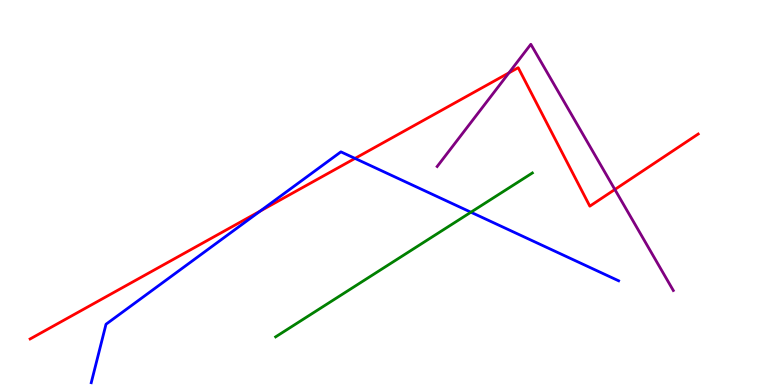[{'lines': ['blue', 'red'], 'intersections': [{'x': 3.36, 'y': 4.52}, {'x': 4.58, 'y': 5.89}]}, {'lines': ['green', 'red'], 'intersections': []}, {'lines': ['purple', 'red'], 'intersections': [{'x': 6.57, 'y': 8.11}, {'x': 7.93, 'y': 5.08}]}, {'lines': ['blue', 'green'], 'intersections': [{'x': 6.08, 'y': 4.49}]}, {'lines': ['blue', 'purple'], 'intersections': []}, {'lines': ['green', 'purple'], 'intersections': []}]